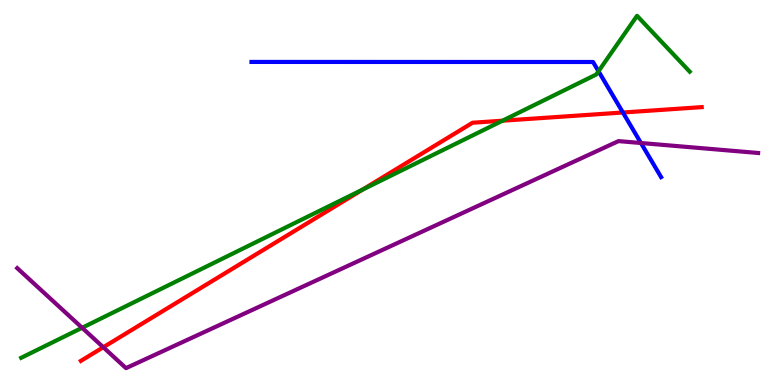[{'lines': ['blue', 'red'], 'intersections': [{'x': 8.04, 'y': 7.08}]}, {'lines': ['green', 'red'], 'intersections': [{'x': 4.68, 'y': 5.07}, {'x': 6.48, 'y': 6.86}]}, {'lines': ['purple', 'red'], 'intersections': [{'x': 1.33, 'y': 0.98}]}, {'lines': ['blue', 'green'], 'intersections': [{'x': 7.72, 'y': 8.15}]}, {'lines': ['blue', 'purple'], 'intersections': [{'x': 8.27, 'y': 6.29}]}, {'lines': ['green', 'purple'], 'intersections': [{'x': 1.06, 'y': 1.49}]}]